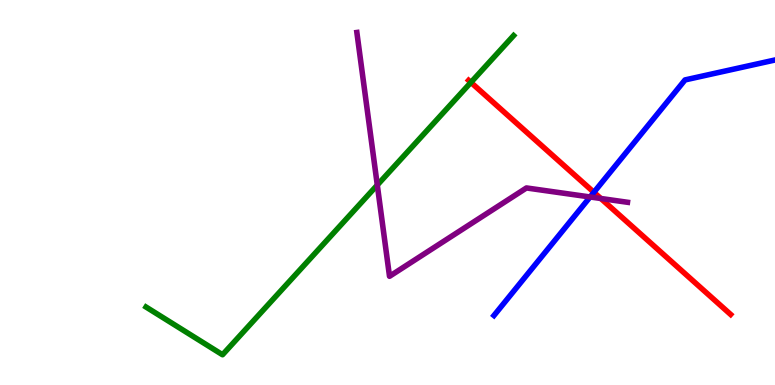[{'lines': ['blue', 'red'], 'intersections': [{'x': 7.66, 'y': 5.01}]}, {'lines': ['green', 'red'], 'intersections': [{'x': 6.08, 'y': 7.86}]}, {'lines': ['purple', 'red'], 'intersections': [{'x': 7.75, 'y': 4.84}]}, {'lines': ['blue', 'green'], 'intersections': []}, {'lines': ['blue', 'purple'], 'intersections': [{'x': 7.61, 'y': 4.88}]}, {'lines': ['green', 'purple'], 'intersections': [{'x': 4.87, 'y': 5.19}]}]